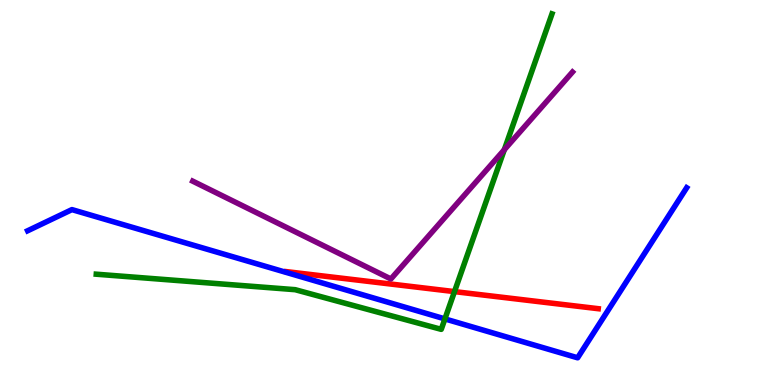[{'lines': ['blue', 'red'], 'intersections': []}, {'lines': ['green', 'red'], 'intersections': [{'x': 5.86, 'y': 2.43}]}, {'lines': ['purple', 'red'], 'intersections': []}, {'lines': ['blue', 'green'], 'intersections': [{'x': 5.74, 'y': 1.72}]}, {'lines': ['blue', 'purple'], 'intersections': []}, {'lines': ['green', 'purple'], 'intersections': [{'x': 6.51, 'y': 6.11}]}]